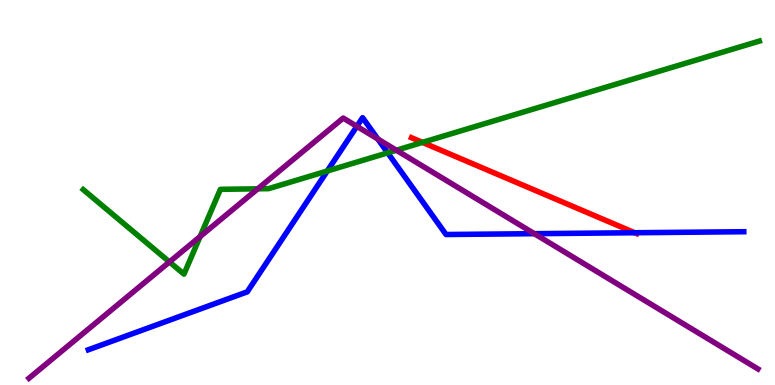[{'lines': ['blue', 'red'], 'intersections': [{'x': 8.19, 'y': 3.95}]}, {'lines': ['green', 'red'], 'intersections': [{'x': 5.45, 'y': 6.3}]}, {'lines': ['purple', 'red'], 'intersections': []}, {'lines': ['blue', 'green'], 'intersections': [{'x': 4.22, 'y': 5.56}, {'x': 5.0, 'y': 6.03}]}, {'lines': ['blue', 'purple'], 'intersections': [{'x': 4.6, 'y': 6.72}, {'x': 4.88, 'y': 6.39}, {'x': 6.89, 'y': 3.93}]}, {'lines': ['green', 'purple'], 'intersections': [{'x': 2.19, 'y': 3.2}, {'x': 2.58, 'y': 3.86}, {'x': 3.33, 'y': 5.1}, {'x': 5.11, 'y': 6.1}]}]